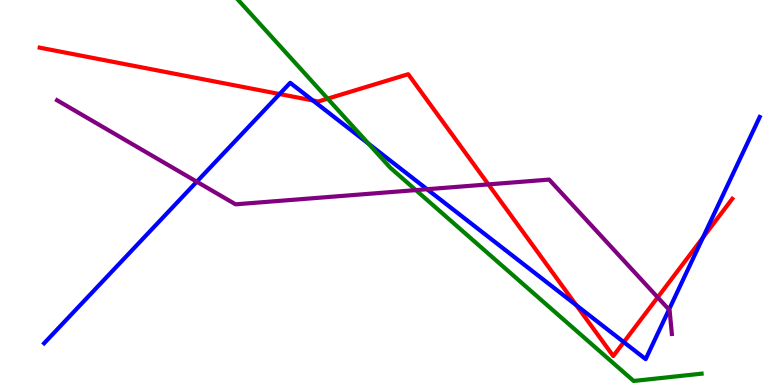[{'lines': ['blue', 'red'], 'intersections': [{'x': 3.61, 'y': 7.56}, {'x': 4.04, 'y': 7.39}, {'x': 7.44, 'y': 2.07}, {'x': 8.05, 'y': 1.11}, {'x': 9.07, 'y': 3.83}]}, {'lines': ['green', 'red'], 'intersections': [{'x': 4.23, 'y': 7.44}]}, {'lines': ['purple', 'red'], 'intersections': [{'x': 6.3, 'y': 5.21}, {'x': 8.49, 'y': 2.28}]}, {'lines': ['blue', 'green'], 'intersections': [{'x': 4.76, 'y': 6.27}]}, {'lines': ['blue', 'purple'], 'intersections': [{'x': 2.54, 'y': 5.28}, {'x': 5.51, 'y': 5.09}, {'x': 8.63, 'y': 1.96}]}, {'lines': ['green', 'purple'], 'intersections': [{'x': 5.37, 'y': 5.06}]}]